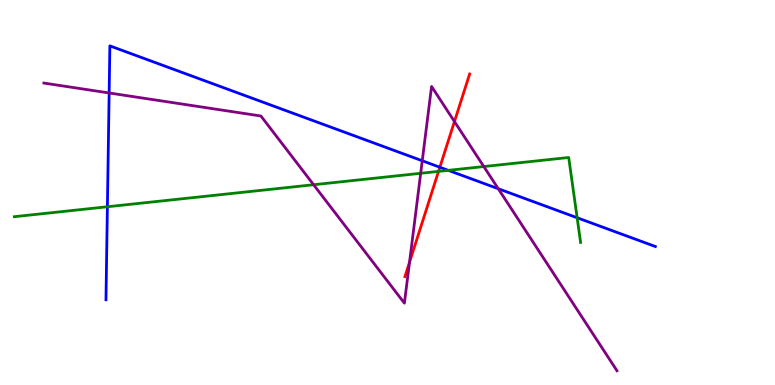[{'lines': ['blue', 'red'], 'intersections': [{'x': 5.68, 'y': 5.66}]}, {'lines': ['green', 'red'], 'intersections': [{'x': 5.66, 'y': 5.55}]}, {'lines': ['purple', 'red'], 'intersections': [{'x': 5.28, 'y': 3.19}, {'x': 5.86, 'y': 6.84}]}, {'lines': ['blue', 'green'], 'intersections': [{'x': 1.39, 'y': 4.63}, {'x': 5.78, 'y': 5.58}, {'x': 7.45, 'y': 4.34}]}, {'lines': ['blue', 'purple'], 'intersections': [{'x': 1.41, 'y': 7.59}, {'x': 5.45, 'y': 5.82}, {'x': 6.43, 'y': 5.1}]}, {'lines': ['green', 'purple'], 'intersections': [{'x': 4.05, 'y': 5.2}, {'x': 5.43, 'y': 5.5}, {'x': 6.24, 'y': 5.67}]}]